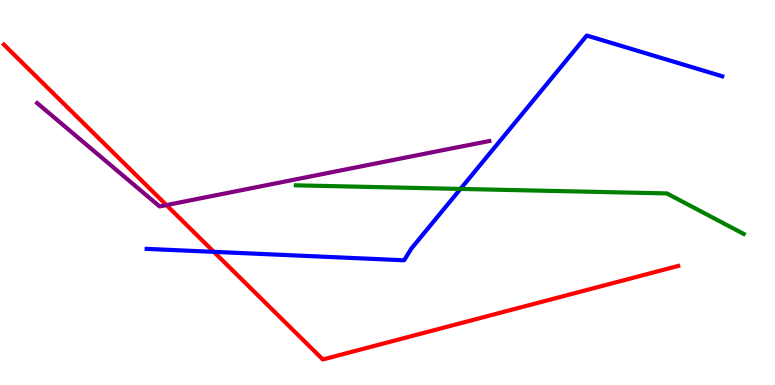[{'lines': ['blue', 'red'], 'intersections': [{'x': 2.76, 'y': 3.46}]}, {'lines': ['green', 'red'], 'intersections': []}, {'lines': ['purple', 'red'], 'intersections': [{'x': 2.15, 'y': 4.67}]}, {'lines': ['blue', 'green'], 'intersections': [{'x': 5.94, 'y': 5.09}]}, {'lines': ['blue', 'purple'], 'intersections': []}, {'lines': ['green', 'purple'], 'intersections': []}]